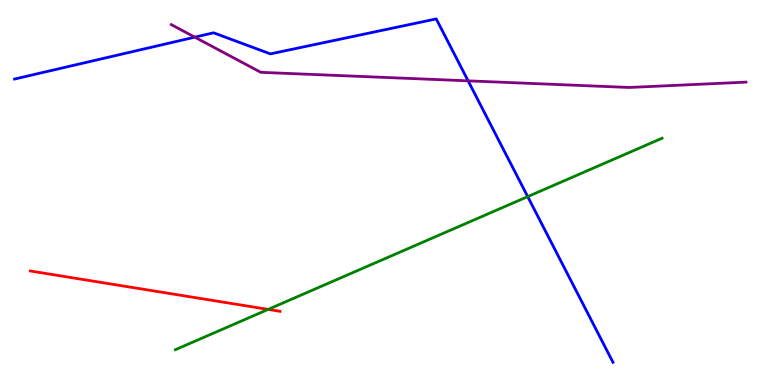[{'lines': ['blue', 'red'], 'intersections': []}, {'lines': ['green', 'red'], 'intersections': [{'x': 3.46, 'y': 1.96}]}, {'lines': ['purple', 'red'], 'intersections': []}, {'lines': ['blue', 'green'], 'intersections': [{'x': 6.81, 'y': 4.89}]}, {'lines': ['blue', 'purple'], 'intersections': [{'x': 2.51, 'y': 9.03}, {'x': 6.04, 'y': 7.9}]}, {'lines': ['green', 'purple'], 'intersections': []}]